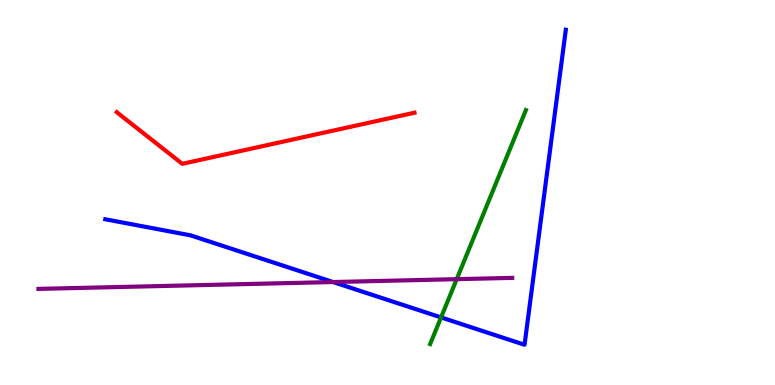[{'lines': ['blue', 'red'], 'intersections': []}, {'lines': ['green', 'red'], 'intersections': []}, {'lines': ['purple', 'red'], 'intersections': []}, {'lines': ['blue', 'green'], 'intersections': [{'x': 5.69, 'y': 1.76}]}, {'lines': ['blue', 'purple'], 'intersections': [{'x': 4.3, 'y': 2.67}]}, {'lines': ['green', 'purple'], 'intersections': [{'x': 5.89, 'y': 2.75}]}]